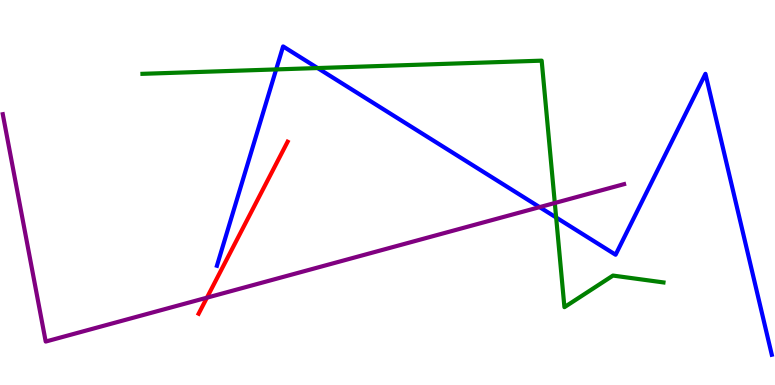[{'lines': ['blue', 'red'], 'intersections': []}, {'lines': ['green', 'red'], 'intersections': []}, {'lines': ['purple', 'red'], 'intersections': [{'x': 2.67, 'y': 2.27}]}, {'lines': ['blue', 'green'], 'intersections': [{'x': 3.56, 'y': 8.2}, {'x': 4.1, 'y': 8.23}, {'x': 7.18, 'y': 4.35}]}, {'lines': ['blue', 'purple'], 'intersections': [{'x': 6.96, 'y': 4.62}]}, {'lines': ['green', 'purple'], 'intersections': [{'x': 7.16, 'y': 4.73}]}]